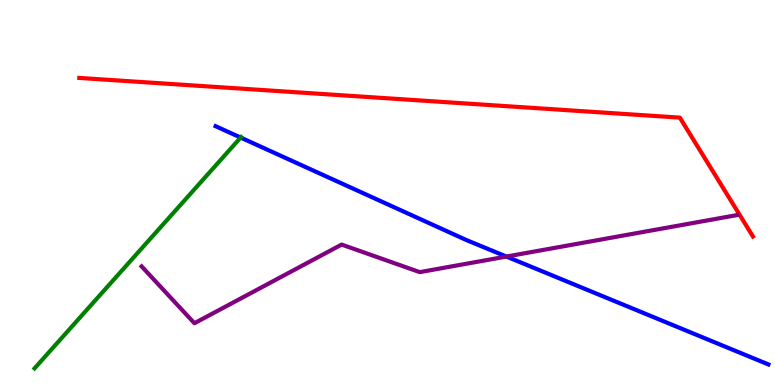[{'lines': ['blue', 'red'], 'intersections': []}, {'lines': ['green', 'red'], 'intersections': []}, {'lines': ['purple', 'red'], 'intersections': []}, {'lines': ['blue', 'green'], 'intersections': [{'x': 3.1, 'y': 6.43}]}, {'lines': ['blue', 'purple'], 'intersections': [{'x': 6.53, 'y': 3.34}]}, {'lines': ['green', 'purple'], 'intersections': []}]